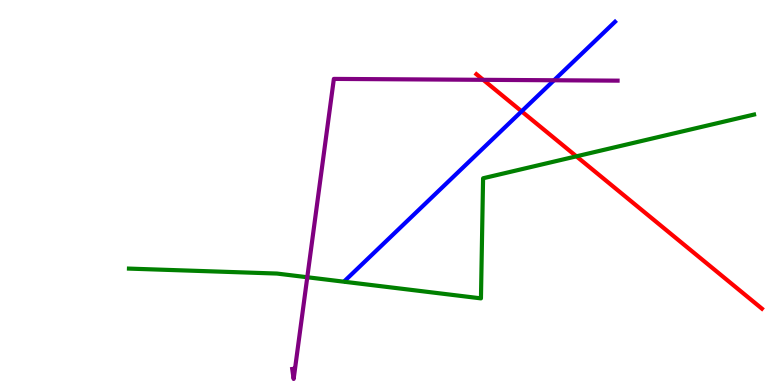[{'lines': ['blue', 'red'], 'intersections': [{'x': 6.73, 'y': 7.11}]}, {'lines': ['green', 'red'], 'intersections': [{'x': 7.44, 'y': 5.94}]}, {'lines': ['purple', 'red'], 'intersections': [{'x': 6.24, 'y': 7.93}]}, {'lines': ['blue', 'green'], 'intersections': []}, {'lines': ['blue', 'purple'], 'intersections': [{'x': 7.15, 'y': 7.92}]}, {'lines': ['green', 'purple'], 'intersections': [{'x': 3.96, 'y': 2.8}]}]